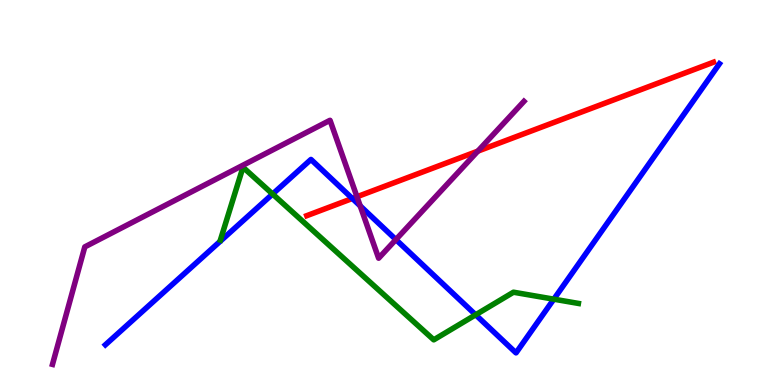[{'lines': ['blue', 'red'], 'intersections': [{'x': 4.55, 'y': 4.84}]}, {'lines': ['green', 'red'], 'intersections': []}, {'lines': ['purple', 'red'], 'intersections': [{'x': 4.61, 'y': 4.89}, {'x': 6.17, 'y': 6.07}]}, {'lines': ['blue', 'green'], 'intersections': [{'x': 3.52, 'y': 4.96}, {'x': 6.14, 'y': 1.82}, {'x': 7.15, 'y': 2.23}]}, {'lines': ['blue', 'purple'], 'intersections': [{'x': 4.65, 'y': 4.65}, {'x': 5.11, 'y': 3.78}]}, {'lines': ['green', 'purple'], 'intersections': []}]